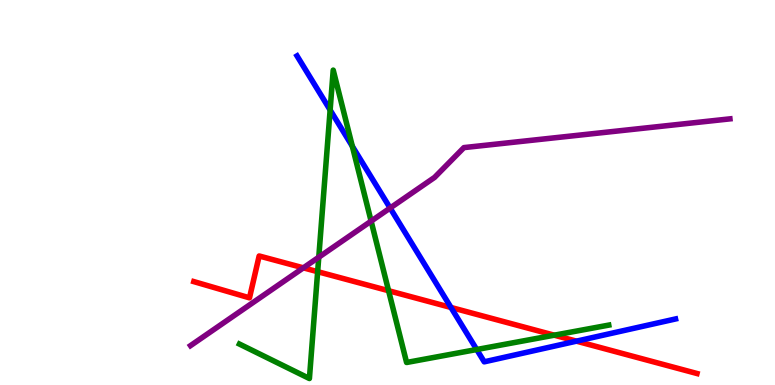[{'lines': ['blue', 'red'], 'intersections': [{'x': 5.82, 'y': 2.01}, {'x': 7.44, 'y': 1.14}]}, {'lines': ['green', 'red'], 'intersections': [{'x': 4.1, 'y': 2.94}, {'x': 5.01, 'y': 2.45}, {'x': 7.15, 'y': 1.29}]}, {'lines': ['purple', 'red'], 'intersections': [{'x': 3.91, 'y': 3.04}]}, {'lines': ['blue', 'green'], 'intersections': [{'x': 4.26, 'y': 7.14}, {'x': 4.55, 'y': 6.2}, {'x': 6.15, 'y': 0.921}]}, {'lines': ['blue', 'purple'], 'intersections': [{'x': 5.03, 'y': 4.6}]}, {'lines': ['green', 'purple'], 'intersections': [{'x': 4.11, 'y': 3.32}, {'x': 4.79, 'y': 4.26}]}]